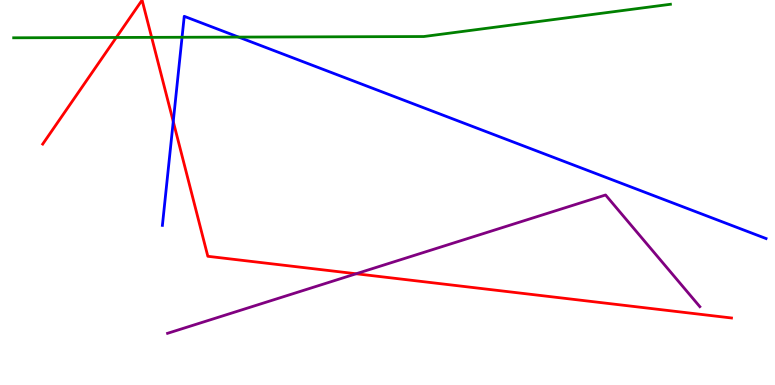[{'lines': ['blue', 'red'], 'intersections': [{'x': 2.24, 'y': 6.84}]}, {'lines': ['green', 'red'], 'intersections': [{'x': 1.5, 'y': 9.03}, {'x': 1.96, 'y': 9.03}]}, {'lines': ['purple', 'red'], 'intersections': [{'x': 4.6, 'y': 2.89}]}, {'lines': ['blue', 'green'], 'intersections': [{'x': 2.35, 'y': 9.03}, {'x': 3.08, 'y': 9.04}]}, {'lines': ['blue', 'purple'], 'intersections': []}, {'lines': ['green', 'purple'], 'intersections': []}]